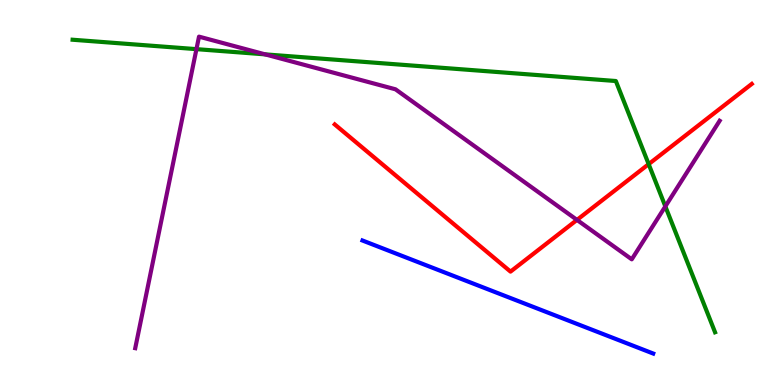[{'lines': ['blue', 'red'], 'intersections': []}, {'lines': ['green', 'red'], 'intersections': [{'x': 8.37, 'y': 5.74}]}, {'lines': ['purple', 'red'], 'intersections': [{'x': 7.44, 'y': 4.29}]}, {'lines': ['blue', 'green'], 'intersections': []}, {'lines': ['blue', 'purple'], 'intersections': []}, {'lines': ['green', 'purple'], 'intersections': [{'x': 2.53, 'y': 8.72}, {'x': 3.42, 'y': 8.59}, {'x': 8.59, 'y': 4.64}]}]